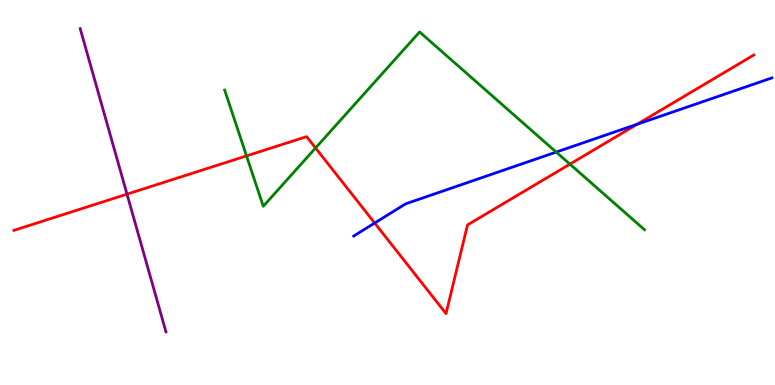[{'lines': ['blue', 'red'], 'intersections': [{'x': 4.83, 'y': 4.21}, {'x': 8.22, 'y': 6.77}]}, {'lines': ['green', 'red'], 'intersections': [{'x': 3.18, 'y': 5.95}, {'x': 4.07, 'y': 6.16}, {'x': 7.35, 'y': 5.74}]}, {'lines': ['purple', 'red'], 'intersections': [{'x': 1.64, 'y': 4.96}]}, {'lines': ['blue', 'green'], 'intersections': [{'x': 7.18, 'y': 6.05}]}, {'lines': ['blue', 'purple'], 'intersections': []}, {'lines': ['green', 'purple'], 'intersections': []}]